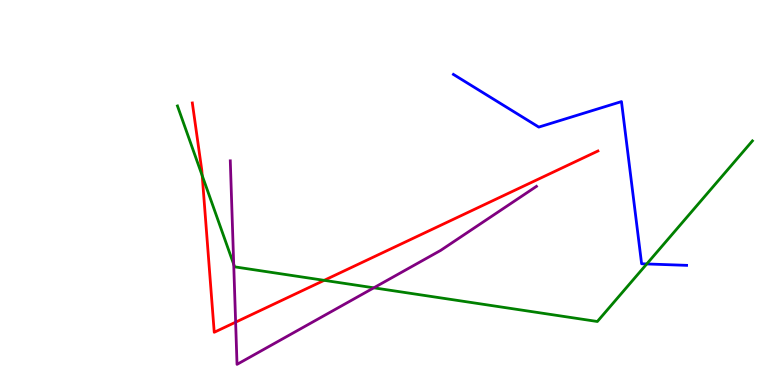[{'lines': ['blue', 'red'], 'intersections': []}, {'lines': ['green', 'red'], 'intersections': [{'x': 2.61, 'y': 5.44}, {'x': 4.18, 'y': 2.72}]}, {'lines': ['purple', 'red'], 'intersections': [{'x': 3.04, 'y': 1.63}]}, {'lines': ['blue', 'green'], 'intersections': [{'x': 8.35, 'y': 3.14}]}, {'lines': ['blue', 'purple'], 'intersections': []}, {'lines': ['green', 'purple'], 'intersections': [{'x': 3.02, 'y': 3.13}, {'x': 4.82, 'y': 2.52}]}]